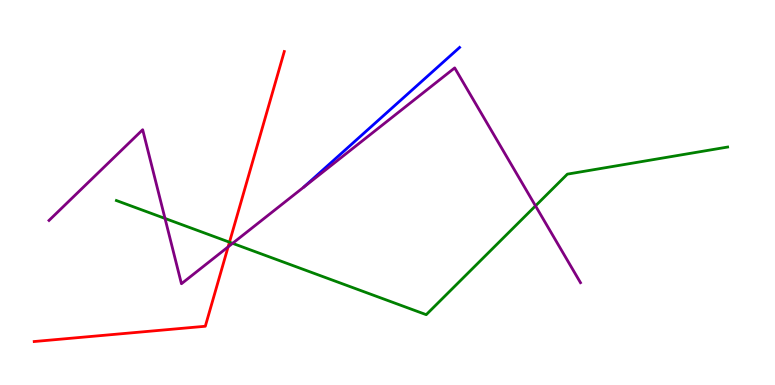[{'lines': ['blue', 'red'], 'intersections': []}, {'lines': ['green', 'red'], 'intersections': [{'x': 2.96, 'y': 3.71}]}, {'lines': ['purple', 'red'], 'intersections': [{'x': 2.94, 'y': 3.59}]}, {'lines': ['blue', 'green'], 'intersections': []}, {'lines': ['blue', 'purple'], 'intersections': []}, {'lines': ['green', 'purple'], 'intersections': [{'x': 2.13, 'y': 4.33}, {'x': 3.0, 'y': 3.68}, {'x': 6.91, 'y': 4.65}]}]